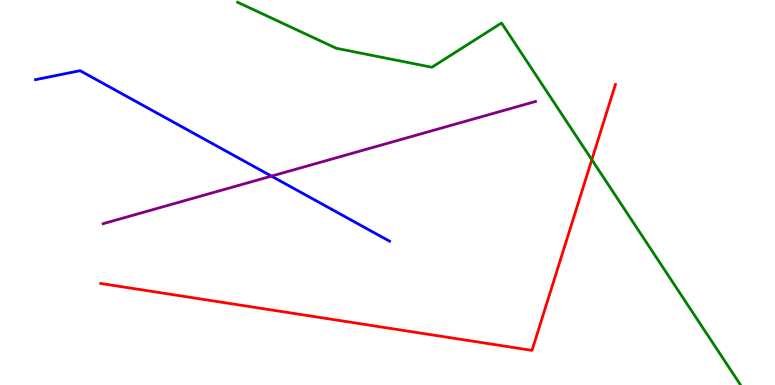[{'lines': ['blue', 'red'], 'intersections': []}, {'lines': ['green', 'red'], 'intersections': [{'x': 7.64, 'y': 5.85}]}, {'lines': ['purple', 'red'], 'intersections': []}, {'lines': ['blue', 'green'], 'intersections': []}, {'lines': ['blue', 'purple'], 'intersections': [{'x': 3.5, 'y': 5.43}]}, {'lines': ['green', 'purple'], 'intersections': []}]